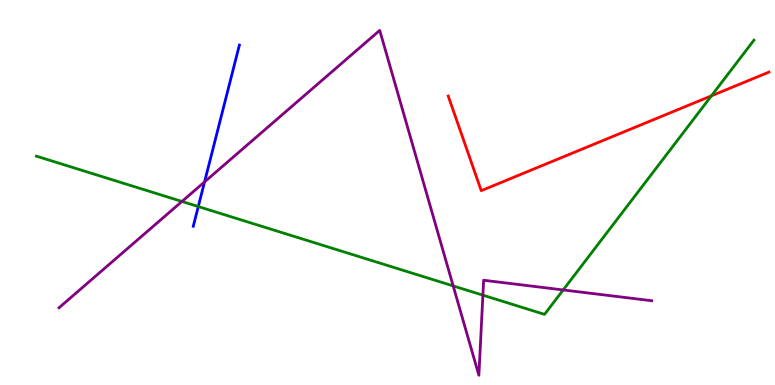[{'lines': ['blue', 'red'], 'intersections': []}, {'lines': ['green', 'red'], 'intersections': [{'x': 9.18, 'y': 7.51}]}, {'lines': ['purple', 'red'], 'intersections': []}, {'lines': ['blue', 'green'], 'intersections': [{'x': 2.56, 'y': 4.64}]}, {'lines': ['blue', 'purple'], 'intersections': [{'x': 2.64, 'y': 5.28}]}, {'lines': ['green', 'purple'], 'intersections': [{'x': 2.35, 'y': 4.77}, {'x': 5.85, 'y': 2.57}, {'x': 6.23, 'y': 2.33}, {'x': 7.27, 'y': 2.47}]}]